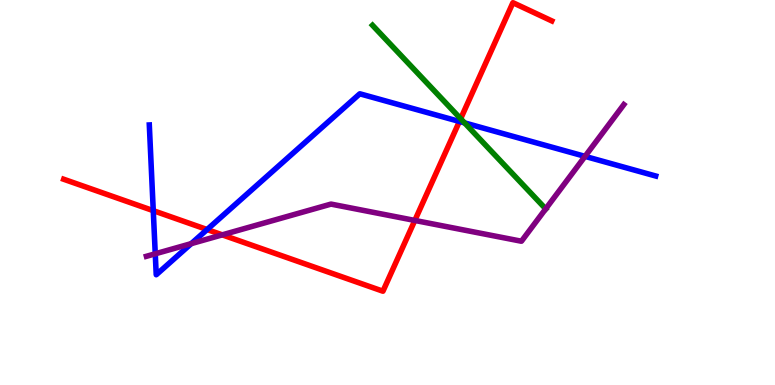[{'lines': ['blue', 'red'], 'intersections': [{'x': 1.98, 'y': 4.53}, {'x': 2.67, 'y': 4.04}, {'x': 5.93, 'y': 6.85}]}, {'lines': ['green', 'red'], 'intersections': [{'x': 5.94, 'y': 6.92}]}, {'lines': ['purple', 'red'], 'intersections': [{'x': 2.87, 'y': 3.9}, {'x': 5.35, 'y': 4.27}]}, {'lines': ['blue', 'green'], 'intersections': [{'x': 5.99, 'y': 6.81}]}, {'lines': ['blue', 'purple'], 'intersections': [{'x': 2.0, 'y': 3.41}, {'x': 2.47, 'y': 3.67}, {'x': 7.55, 'y': 5.94}]}, {'lines': ['green', 'purple'], 'intersections': [{'x': 7.04, 'y': 4.58}]}]